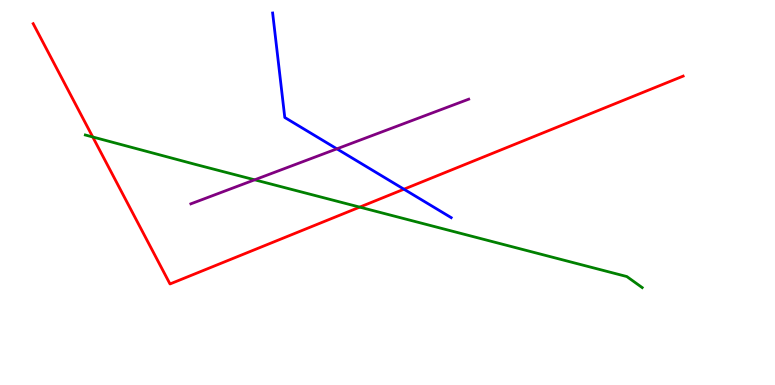[{'lines': ['blue', 'red'], 'intersections': [{'x': 5.21, 'y': 5.09}]}, {'lines': ['green', 'red'], 'intersections': [{'x': 1.2, 'y': 6.44}, {'x': 4.64, 'y': 4.62}]}, {'lines': ['purple', 'red'], 'intersections': []}, {'lines': ['blue', 'green'], 'intersections': []}, {'lines': ['blue', 'purple'], 'intersections': [{'x': 4.35, 'y': 6.13}]}, {'lines': ['green', 'purple'], 'intersections': [{'x': 3.29, 'y': 5.33}]}]